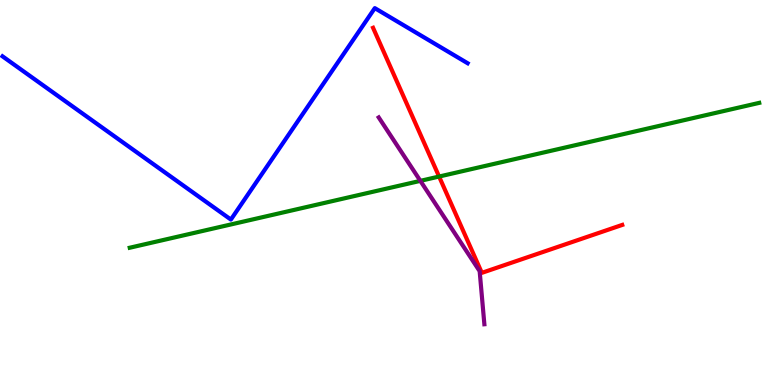[{'lines': ['blue', 'red'], 'intersections': []}, {'lines': ['green', 'red'], 'intersections': [{'x': 5.67, 'y': 5.41}]}, {'lines': ['purple', 'red'], 'intersections': []}, {'lines': ['blue', 'green'], 'intersections': []}, {'lines': ['blue', 'purple'], 'intersections': []}, {'lines': ['green', 'purple'], 'intersections': [{'x': 5.42, 'y': 5.3}]}]